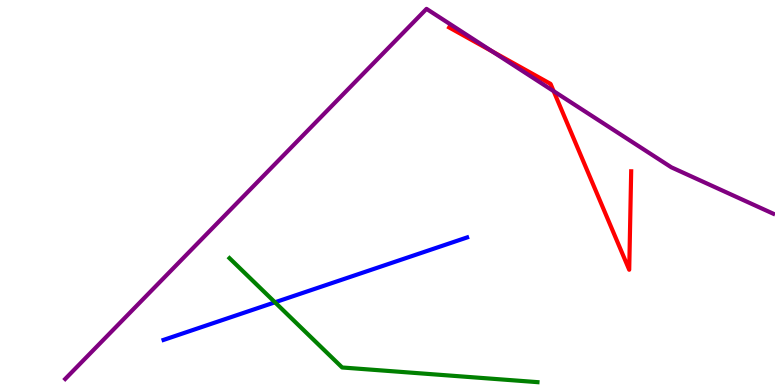[{'lines': ['blue', 'red'], 'intersections': []}, {'lines': ['green', 'red'], 'intersections': []}, {'lines': ['purple', 'red'], 'intersections': [{'x': 6.35, 'y': 8.66}, {'x': 7.14, 'y': 7.63}]}, {'lines': ['blue', 'green'], 'intersections': [{'x': 3.55, 'y': 2.15}]}, {'lines': ['blue', 'purple'], 'intersections': []}, {'lines': ['green', 'purple'], 'intersections': []}]